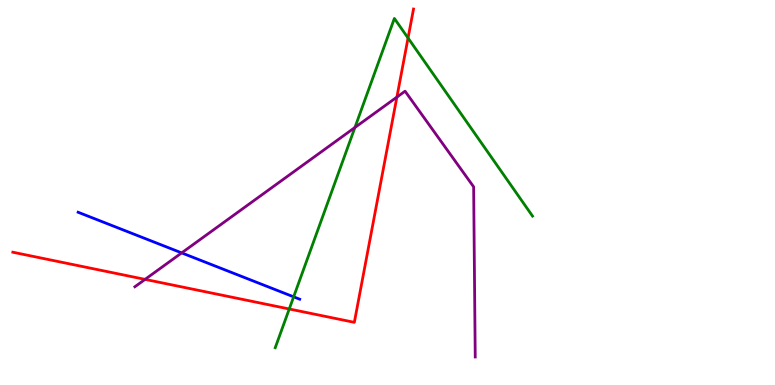[{'lines': ['blue', 'red'], 'intersections': []}, {'lines': ['green', 'red'], 'intersections': [{'x': 3.73, 'y': 1.97}, {'x': 5.27, 'y': 9.01}]}, {'lines': ['purple', 'red'], 'intersections': [{'x': 1.87, 'y': 2.74}, {'x': 5.12, 'y': 7.48}]}, {'lines': ['blue', 'green'], 'intersections': [{'x': 3.79, 'y': 2.29}]}, {'lines': ['blue', 'purple'], 'intersections': [{'x': 2.34, 'y': 3.43}]}, {'lines': ['green', 'purple'], 'intersections': [{'x': 4.58, 'y': 6.69}]}]